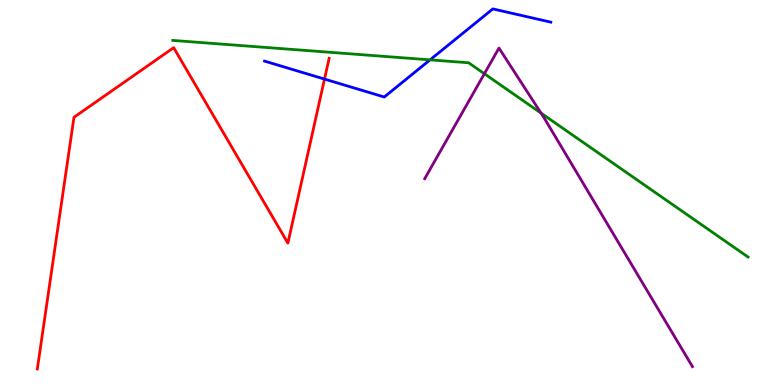[{'lines': ['blue', 'red'], 'intersections': [{'x': 4.19, 'y': 7.95}]}, {'lines': ['green', 'red'], 'intersections': []}, {'lines': ['purple', 'red'], 'intersections': []}, {'lines': ['blue', 'green'], 'intersections': [{'x': 5.55, 'y': 8.45}]}, {'lines': ['blue', 'purple'], 'intersections': []}, {'lines': ['green', 'purple'], 'intersections': [{'x': 6.25, 'y': 8.08}, {'x': 6.98, 'y': 7.06}]}]